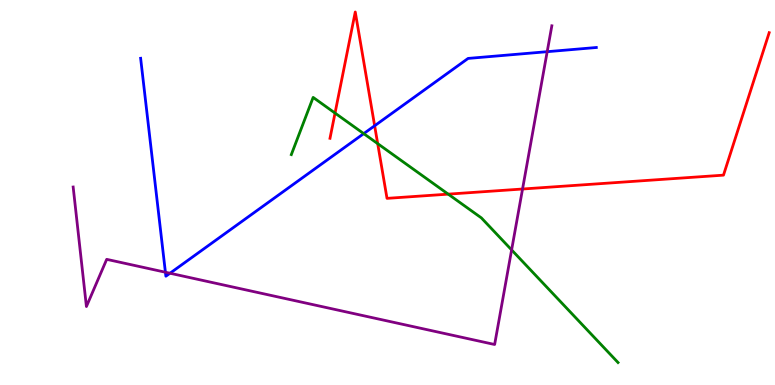[{'lines': ['blue', 'red'], 'intersections': [{'x': 4.83, 'y': 6.73}]}, {'lines': ['green', 'red'], 'intersections': [{'x': 4.32, 'y': 7.06}, {'x': 4.87, 'y': 6.27}, {'x': 5.78, 'y': 4.96}]}, {'lines': ['purple', 'red'], 'intersections': [{'x': 6.74, 'y': 5.09}]}, {'lines': ['blue', 'green'], 'intersections': [{'x': 4.69, 'y': 6.53}]}, {'lines': ['blue', 'purple'], 'intersections': [{'x': 2.13, 'y': 2.93}, {'x': 2.19, 'y': 2.9}, {'x': 7.06, 'y': 8.66}]}, {'lines': ['green', 'purple'], 'intersections': [{'x': 6.6, 'y': 3.51}]}]